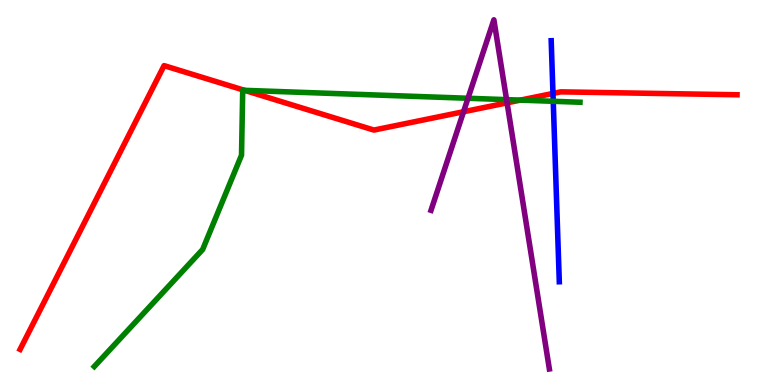[{'lines': ['blue', 'red'], 'intersections': [{'x': 7.14, 'y': 7.57}]}, {'lines': ['green', 'red'], 'intersections': [{'x': 3.16, 'y': 7.65}, {'x': 6.71, 'y': 7.4}]}, {'lines': ['purple', 'red'], 'intersections': [{'x': 5.98, 'y': 7.1}, {'x': 6.54, 'y': 7.33}]}, {'lines': ['blue', 'green'], 'intersections': [{'x': 7.14, 'y': 7.37}]}, {'lines': ['blue', 'purple'], 'intersections': []}, {'lines': ['green', 'purple'], 'intersections': [{'x': 6.04, 'y': 7.45}, {'x': 6.54, 'y': 7.41}]}]